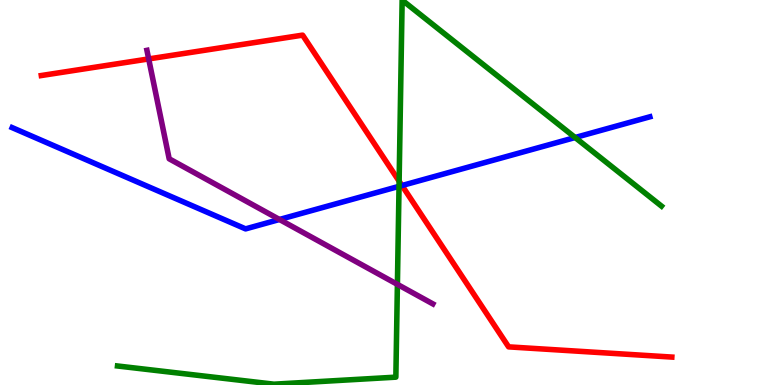[{'lines': ['blue', 'red'], 'intersections': [{'x': 5.19, 'y': 5.18}]}, {'lines': ['green', 'red'], 'intersections': [{'x': 5.15, 'y': 5.29}]}, {'lines': ['purple', 'red'], 'intersections': [{'x': 1.92, 'y': 8.47}]}, {'lines': ['blue', 'green'], 'intersections': [{'x': 5.15, 'y': 5.16}, {'x': 7.42, 'y': 6.43}]}, {'lines': ['blue', 'purple'], 'intersections': [{'x': 3.61, 'y': 4.3}]}, {'lines': ['green', 'purple'], 'intersections': [{'x': 5.13, 'y': 2.61}]}]